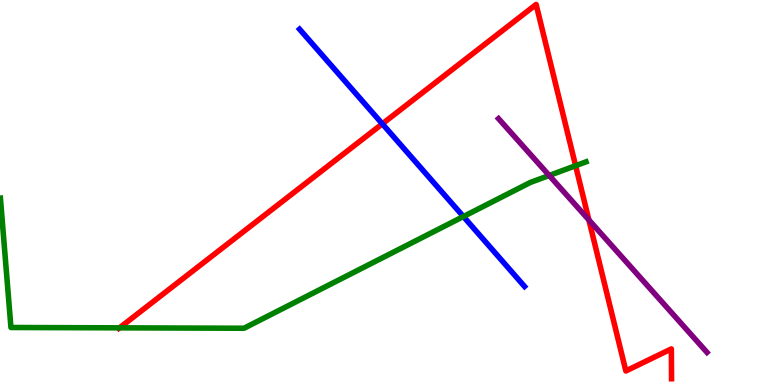[{'lines': ['blue', 'red'], 'intersections': [{'x': 4.93, 'y': 6.78}]}, {'lines': ['green', 'red'], 'intersections': [{'x': 1.54, 'y': 1.48}, {'x': 7.43, 'y': 5.7}]}, {'lines': ['purple', 'red'], 'intersections': [{'x': 7.6, 'y': 4.29}]}, {'lines': ['blue', 'green'], 'intersections': [{'x': 5.98, 'y': 4.38}]}, {'lines': ['blue', 'purple'], 'intersections': []}, {'lines': ['green', 'purple'], 'intersections': [{'x': 7.09, 'y': 5.44}]}]